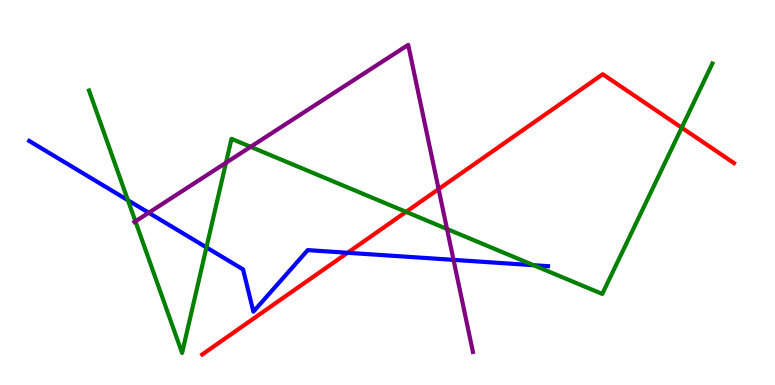[{'lines': ['blue', 'red'], 'intersections': [{'x': 4.48, 'y': 3.43}]}, {'lines': ['green', 'red'], 'intersections': [{'x': 5.24, 'y': 4.5}, {'x': 8.8, 'y': 6.68}]}, {'lines': ['purple', 'red'], 'intersections': [{'x': 5.66, 'y': 5.09}]}, {'lines': ['blue', 'green'], 'intersections': [{'x': 1.65, 'y': 4.8}, {'x': 2.66, 'y': 3.57}, {'x': 6.89, 'y': 3.11}]}, {'lines': ['blue', 'purple'], 'intersections': [{'x': 1.92, 'y': 4.47}, {'x': 5.85, 'y': 3.25}]}, {'lines': ['green', 'purple'], 'intersections': [{'x': 1.75, 'y': 4.25}, {'x': 2.92, 'y': 5.77}, {'x': 3.23, 'y': 6.19}, {'x': 5.77, 'y': 4.05}]}]